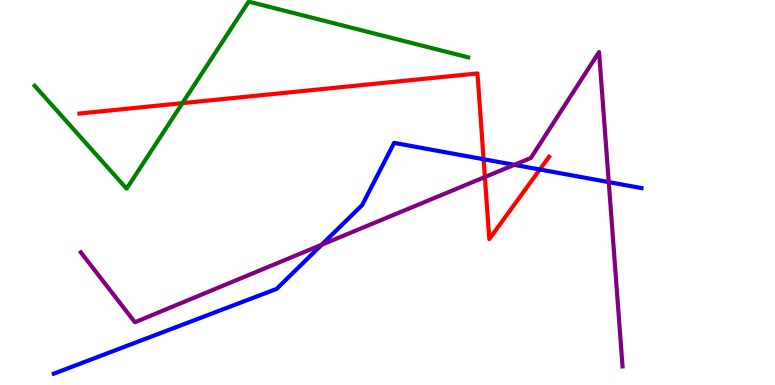[{'lines': ['blue', 'red'], 'intersections': [{'x': 6.24, 'y': 5.86}, {'x': 6.97, 'y': 5.6}]}, {'lines': ['green', 'red'], 'intersections': [{'x': 2.35, 'y': 7.32}]}, {'lines': ['purple', 'red'], 'intersections': [{'x': 6.26, 'y': 5.4}]}, {'lines': ['blue', 'green'], 'intersections': []}, {'lines': ['blue', 'purple'], 'intersections': [{'x': 4.15, 'y': 3.64}, {'x': 6.64, 'y': 5.72}, {'x': 7.86, 'y': 5.27}]}, {'lines': ['green', 'purple'], 'intersections': []}]